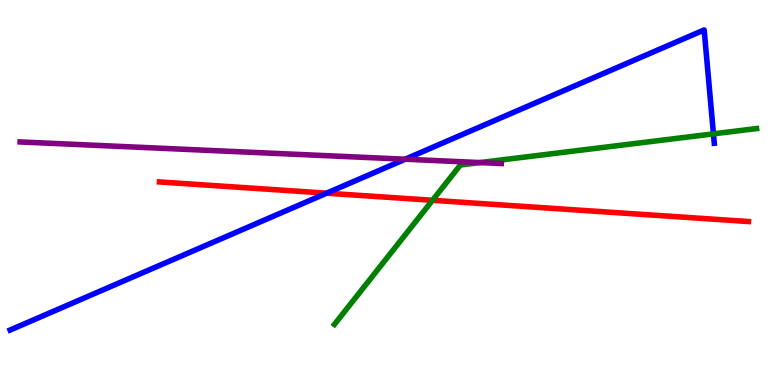[{'lines': ['blue', 'red'], 'intersections': [{'x': 4.21, 'y': 4.98}]}, {'lines': ['green', 'red'], 'intersections': [{'x': 5.58, 'y': 4.8}]}, {'lines': ['purple', 'red'], 'intersections': []}, {'lines': ['blue', 'green'], 'intersections': [{'x': 9.21, 'y': 6.52}]}, {'lines': ['blue', 'purple'], 'intersections': [{'x': 5.23, 'y': 5.86}]}, {'lines': ['green', 'purple'], 'intersections': [{'x': 6.19, 'y': 5.78}]}]